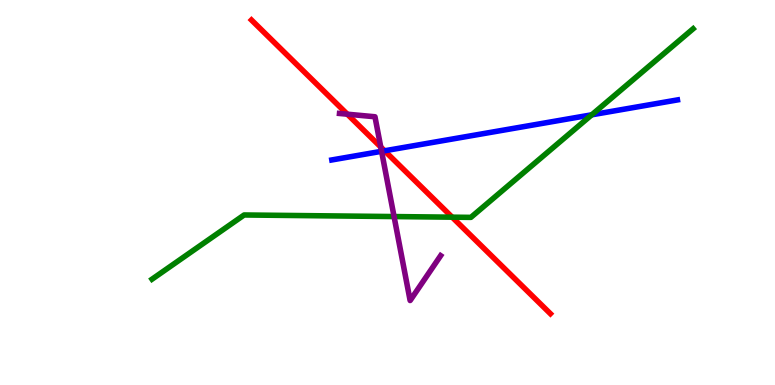[{'lines': ['blue', 'red'], 'intersections': [{'x': 4.96, 'y': 6.08}]}, {'lines': ['green', 'red'], 'intersections': [{'x': 5.83, 'y': 4.36}]}, {'lines': ['purple', 'red'], 'intersections': [{'x': 4.48, 'y': 7.03}, {'x': 4.91, 'y': 6.18}]}, {'lines': ['blue', 'green'], 'intersections': [{'x': 7.64, 'y': 7.02}]}, {'lines': ['blue', 'purple'], 'intersections': [{'x': 4.92, 'y': 6.07}]}, {'lines': ['green', 'purple'], 'intersections': [{'x': 5.08, 'y': 4.38}]}]